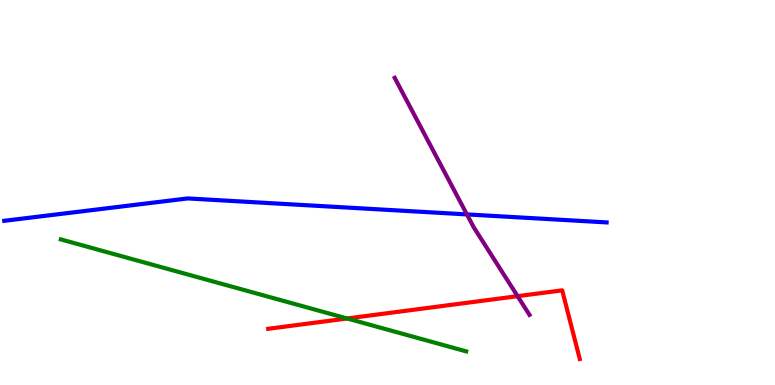[{'lines': ['blue', 'red'], 'intersections': []}, {'lines': ['green', 'red'], 'intersections': [{'x': 4.48, 'y': 1.73}]}, {'lines': ['purple', 'red'], 'intersections': [{'x': 6.68, 'y': 2.31}]}, {'lines': ['blue', 'green'], 'intersections': []}, {'lines': ['blue', 'purple'], 'intersections': [{'x': 6.02, 'y': 4.43}]}, {'lines': ['green', 'purple'], 'intersections': []}]